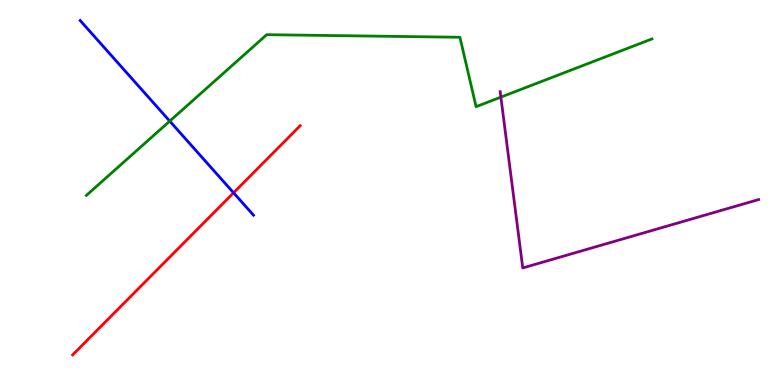[{'lines': ['blue', 'red'], 'intersections': [{'x': 3.01, 'y': 4.99}]}, {'lines': ['green', 'red'], 'intersections': []}, {'lines': ['purple', 'red'], 'intersections': []}, {'lines': ['blue', 'green'], 'intersections': [{'x': 2.19, 'y': 6.85}]}, {'lines': ['blue', 'purple'], 'intersections': []}, {'lines': ['green', 'purple'], 'intersections': [{'x': 6.46, 'y': 7.48}]}]